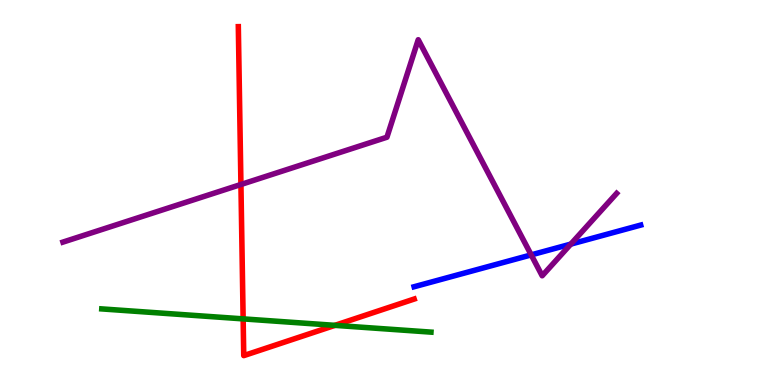[{'lines': ['blue', 'red'], 'intersections': []}, {'lines': ['green', 'red'], 'intersections': [{'x': 3.14, 'y': 1.72}, {'x': 4.32, 'y': 1.55}]}, {'lines': ['purple', 'red'], 'intersections': [{'x': 3.11, 'y': 5.21}]}, {'lines': ['blue', 'green'], 'intersections': []}, {'lines': ['blue', 'purple'], 'intersections': [{'x': 6.85, 'y': 3.38}, {'x': 7.37, 'y': 3.66}]}, {'lines': ['green', 'purple'], 'intersections': []}]